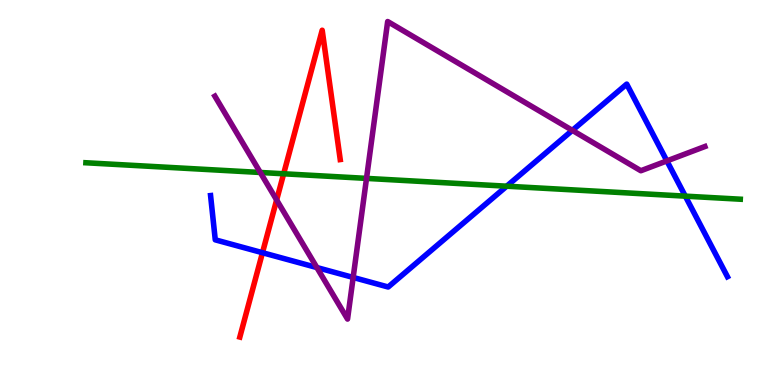[{'lines': ['blue', 'red'], 'intersections': [{'x': 3.39, 'y': 3.44}]}, {'lines': ['green', 'red'], 'intersections': [{'x': 3.66, 'y': 5.49}]}, {'lines': ['purple', 'red'], 'intersections': [{'x': 3.57, 'y': 4.81}]}, {'lines': ['blue', 'green'], 'intersections': [{'x': 6.54, 'y': 5.16}, {'x': 8.84, 'y': 4.91}]}, {'lines': ['blue', 'purple'], 'intersections': [{'x': 4.09, 'y': 3.05}, {'x': 4.56, 'y': 2.79}, {'x': 7.39, 'y': 6.61}, {'x': 8.6, 'y': 5.82}]}, {'lines': ['green', 'purple'], 'intersections': [{'x': 3.36, 'y': 5.52}, {'x': 4.73, 'y': 5.37}]}]